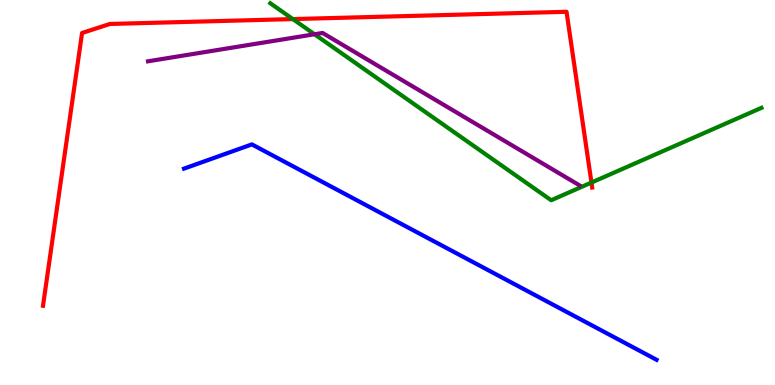[{'lines': ['blue', 'red'], 'intersections': []}, {'lines': ['green', 'red'], 'intersections': [{'x': 3.78, 'y': 9.5}, {'x': 7.63, 'y': 5.26}]}, {'lines': ['purple', 'red'], 'intersections': []}, {'lines': ['blue', 'green'], 'intersections': []}, {'lines': ['blue', 'purple'], 'intersections': []}, {'lines': ['green', 'purple'], 'intersections': [{'x': 4.06, 'y': 9.11}]}]